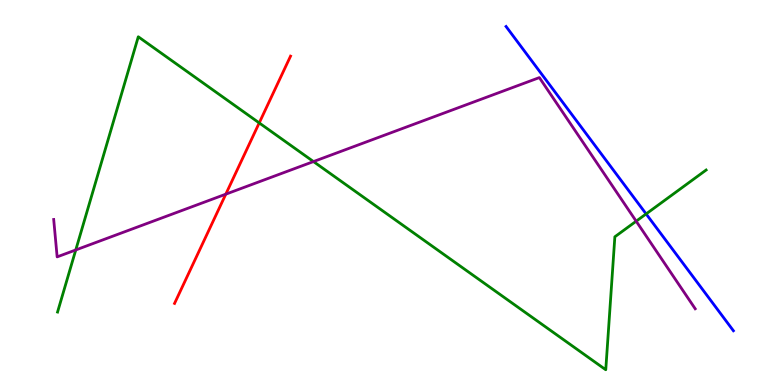[{'lines': ['blue', 'red'], 'intersections': []}, {'lines': ['green', 'red'], 'intersections': [{'x': 3.34, 'y': 6.81}]}, {'lines': ['purple', 'red'], 'intersections': [{'x': 2.91, 'y': 4.96}]}, {'lines': ['blue', 'green'], 'intersections': [{'x': 8.34, 'y': 4.44}]}, {'lines': ['blue', 'purple'], 'intersections': []}, {'lines': ['green', 'purple'], 'intersections': [{'x': 0.978, 'y': 3.51}, {'x': 4.05, 'y': 5.8}, {'x': 8.21, 'y': 4.25}]}]